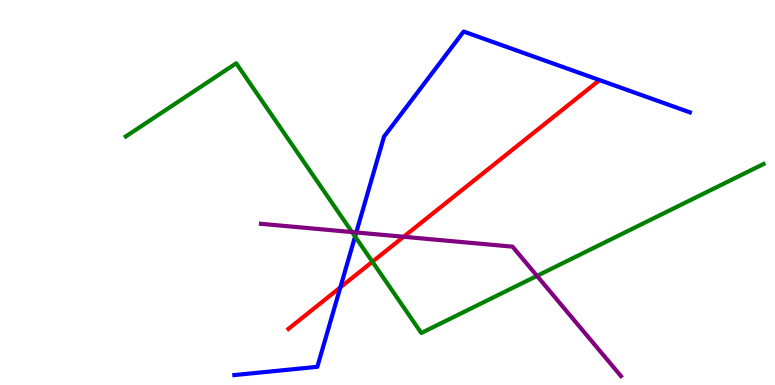[{'lines': ['blue', 'red'], 'intersections': [{'x': 4.39, 'y': 2.54}]}, {'lines': ['green', 'red'], 'intersections': [{'x': 4.81, 'y': 3.2}]}, {'lines': ['purple', 'red'], 'intersections': [{'x': 5.21, 'y': 3.85}]}, {'lines': ['blue', 'green'], 'intersections': [{'x': 4.58, 'y': 3.86}]}, {'lines': ['blue', 'purple'], 'intersections': [{'x': 4.6, 'y': 3.96}]}, {'lines': ['green', 'purple'], 'intersections': [{'x': 4.54, 'y': 3.97}, {'x': 6.93, 'y': 2.83}]}]